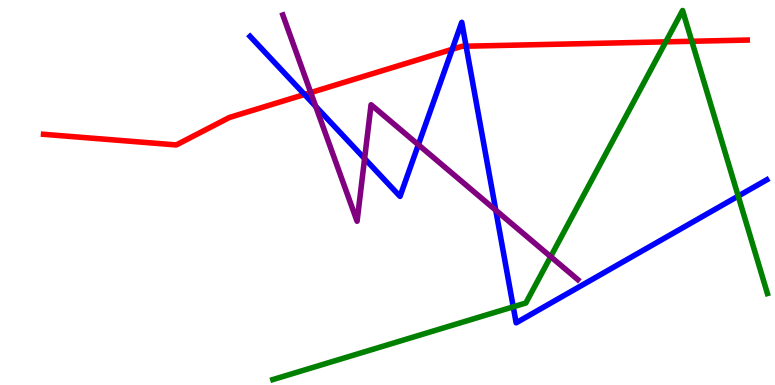[{'lines': ['blue', 'red'], 'intersections': [{'x': 3.93, 'y': 7.55}, {'x': 5.83, 'y': 8.72}, {'x': 6.01, 'y': 8.8}]}, {'lines': ['green', 'red'], 'intersections': [{'x': 8.59, 'y': 8.91}, {'x': 8.93, 'y': 8.93}]}, {'lines': ['purple', 'red'], 'intersections': [{'x': 4.01, 'y': 7.6}]}, {'lines': ['blue', 'green'], 'intersections': [{'x': 6.62, 'y': 2.03}, {'x': 9.53, 'y': 4.91}]}, {'lines': ['blue', 'purple'], 'intersections': [{'x': 4.07, 'y': 7.23}, {'x': 4.7, 'y': 5.88}, {'x': 5.4, 'y': 6.24}, {'x': 6.4, 'y': 4.54}]}, {'lines': ['green', 'purple'], 'intersections': [{'x': 7.11, 'y': 3.33}]}]